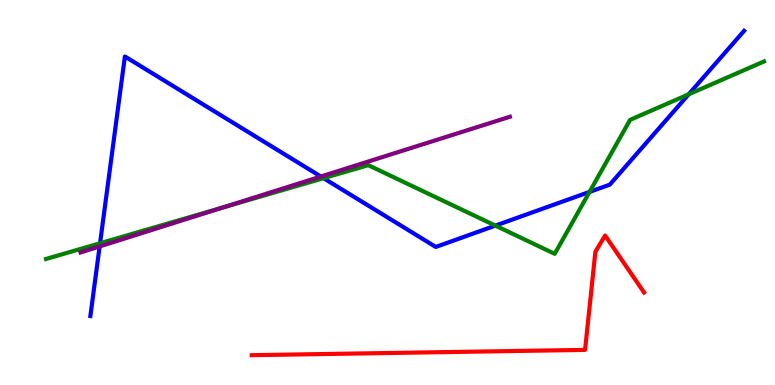[{'lines': ['blue', 'red'], 'intersections': []}, {'lines': ['green', 'red'], 'intersections': []}, {'lines': ['purple', 'red'], 'intersections': []}, {'lines': ['blue', 'green'], 'intersections': [{'x': 1.29, 'y': 3.68}, {'x': 4.17, 'y': 5.37}, {'x': 6.39, 'y': 4.14}, {'x': 7.61, 'y': 5.02}, {'x': 8.89, 'y': 7.55}]}, {'lines': ['blue', 'purple'], 'intersections': [{'x': 1.29, 'y': 3.6}, {'x': 4.14, 'y': 5.41}]}, {'lines': ['green', 'purple'], 'intersections': [{'x': 2.87, 'y': 4.61}]}]